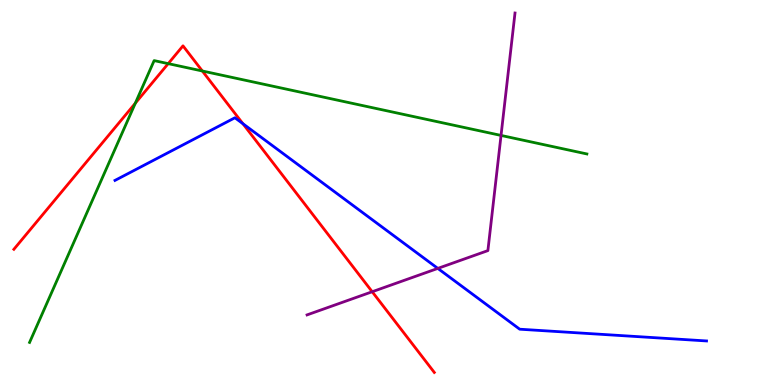[{'lines': ['blue', 'red'], 'intersections': [{'x': 3.13, 'y': 6.79}]}, {'lines': ['green', 'red'], 'intersections': [{'x': 1.75, 'y': 7.32}, {'x': 2.17, 'y': 8.35}, {'x': 2.61, 'y': 8.16}]}, {'lines': ['purple', 'red'], 'intersections': [{'x': 4.8, 'y': 2.42}]}, {'lines': ['blue', 'green'], 'intersections': []}, {'lines': ['blue', 'purple'], 'intersections': [{'x': 5.65, 'y': 3.03}]}, {'lines': ['green', 'purple'], 'intersections': [{'x': 6.46, 'y': 6.48}]}]